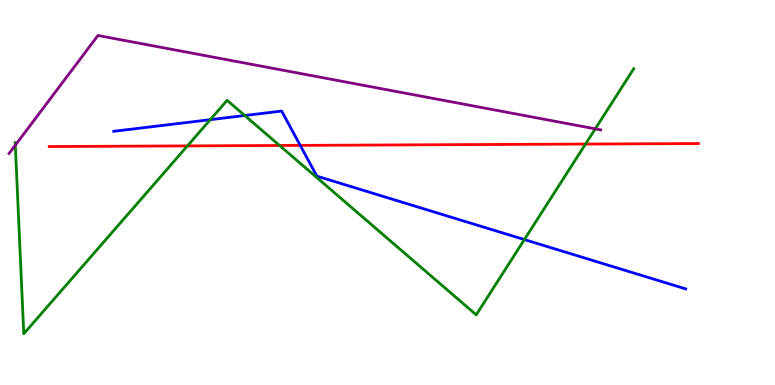[{'lines': ['blue', 'red'], 'intersections': [{'x': 3.87, 'y': 6.22}]}, {'lines': ['green', 'red'], 'intersections': [{'x': 2.42, 'y': 6.21}, {'x': 3.61, 'y': 6.22}, {'x': 7.56, 'y': 6.26}]}, {'lines': ['purple', 'red'], 'intersections': []}, {'lines': ['blue', 'green'], 'intersections': [{'x': 2.71, 'y': 6.89}, {'x': 3.16, 'y': 7.0}, {'x': 6.77, 'y': 3.78}]}, {'lines': ['blue', 'purple'], 'intersections': []}, {'lines': ['green', 'purple'], 'intersections': [{'x': 0.198, 'y': 6.23}, {'x': 7.68, 'y': 6.65}]}]